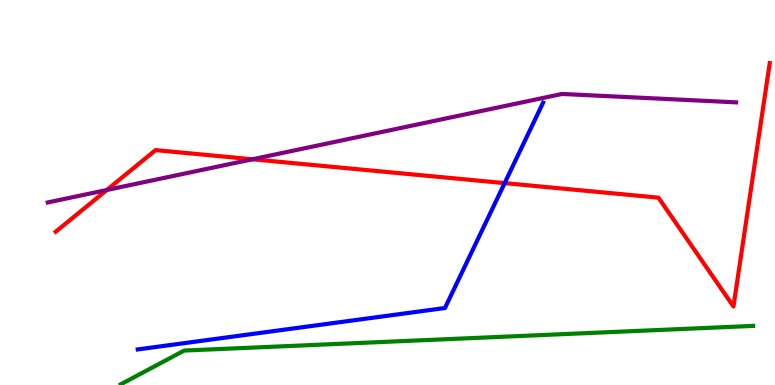[{'lines': ['blue', 'red'], 'intersections': [{'x': 6.51, 'y': 5.24}]}, {'lines': ['green', 'red'], 'intersections': []}, {'lines': ['purple', 'red'], 'intersections': [{'x': 1.38, 'y': 5.07}, {'x': 3.26, 'y': 5.86}]}, {'lines': ['blue', 'green'], 'intersections': []}, {'lines': ['blue', 'purple'], 'intersections': []}, {'lines': ['green', 'purple'], 'intersections': []}]